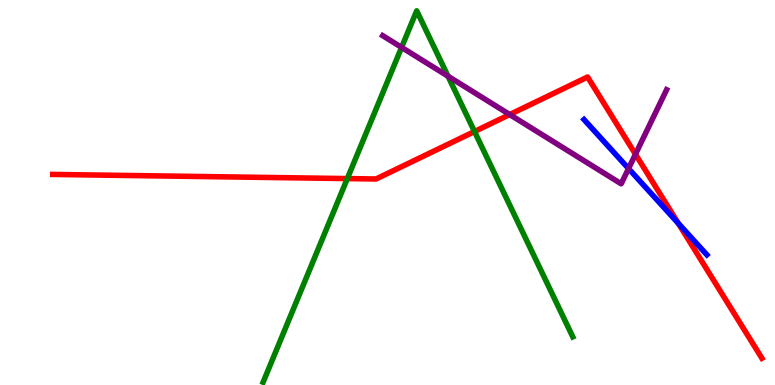[{'lines': ['blue', 'red'], 'intersections': [{'x': 8.75, 'y': 4.2}]}, {'lines': ['green', 'red'], 'intersections': [{'x': 4.48, 'y': 5.36}, {'x': 6.12, 'y': 6.58}]}, {'lines': ['purple', 'red'], 'intersections': [{'x': 6.58, 'y': 7.02}, {'x': 8.2, 'y': 5.99}]}, {'lines': ['blue', 'green'], 'intersections': []}, {'lines': ['blue', 'purple'], 'intersections': [{'x': 8.11, 'y': 5.62}]}, {'lines': ['green', 'purple'], 'intersections': [{'x': 5.18, 'y': 8.77}, {'x': 5.78, 'y': 8.02}]}]